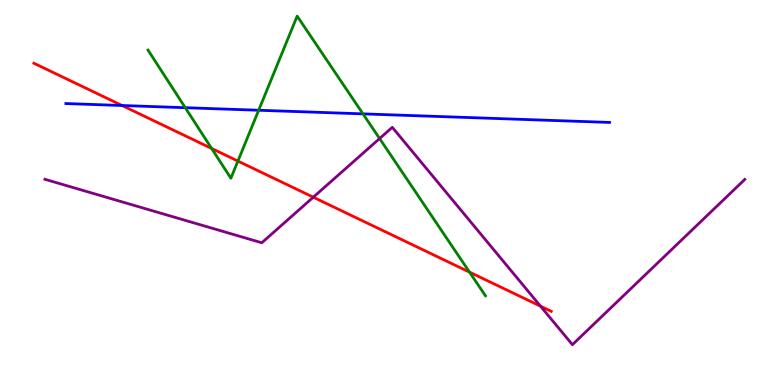[{'lines': ['blue', 'red'], 'intersections': [{'x': 1.57, 'y': 7.26}]}, {'lines': ['green', 'red'], 'intersections': [{'x': 2.73, 'y': 6.14}, {'x': 3.07, 'y': 5.82}, {'x': 6.06, 'y': 2.93}]}, {'lines': ['purple', 'red'], 'intersections': [{'x': 4.04, 'y': 4.88}, {'x': 6.97, 'y': 2.05}]}, {'lines': ['blue', 'green'], 'intersections': [{'x': 2.39, 'y': 7.2}, {'x': 3.34, 'y': 7.14}, {'x': 4.68, 'y': 7.04}]}, {'lines': ['blue', 'purple'], 'intersections': []}, {'lines': ['green', 'purple'], 'intersections': [{'x': 4.9, 'y': 6.4}]}]